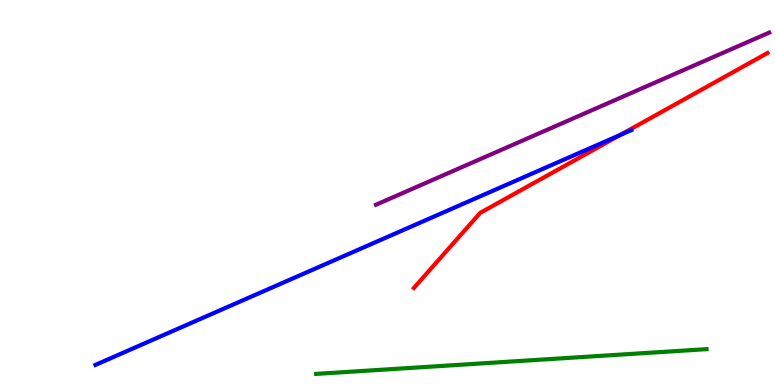[{'lines': ['blue', 'red'], 'intersections': [{'x': 8.0, 'y': 6.49}]}, {'lines': ['green', 'red'], 'intersections': []}, {'lines': ['purple', 'red'], 'intersections': []}, {'lines': ['blue', 'green'], 'intersections': []}, {'lines': ['blue', 'purple'], 'intersections': []}, {'lines': ['green', 'purple'], 'intersections': []}]